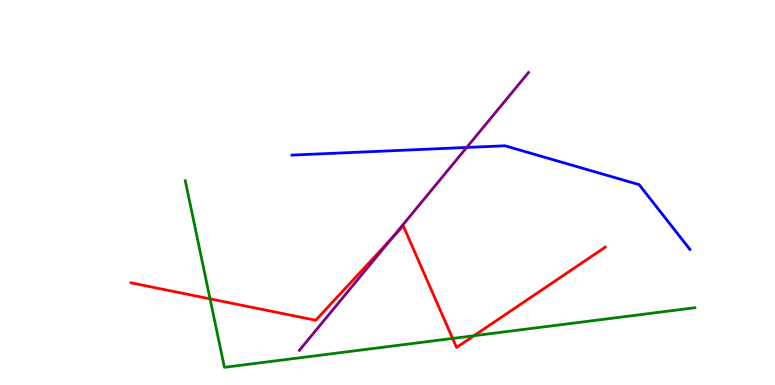[{'lines': ['blue', 'red'], 'intersections': []}, {'lines': ['green', 'red'], 'intersections': [{'x': 2.71, 'y': 2.24}, {'x': 5.84, 'y': 1.21}, {'x': 6.12, 'y': 1.28}]}, {'lines': ['purple', 'red'], 'intersections': [{'x': 5.06, 'y': 3.82}]}, {'lines': ['blue', 'green'], 'intersections': []}, {'lines': ['blue', 'purple'], 'intersections': [{'x': 6.02, 'y': 6.17}]}, {'lines': ['green', 'purple'], 'intersections': []}]